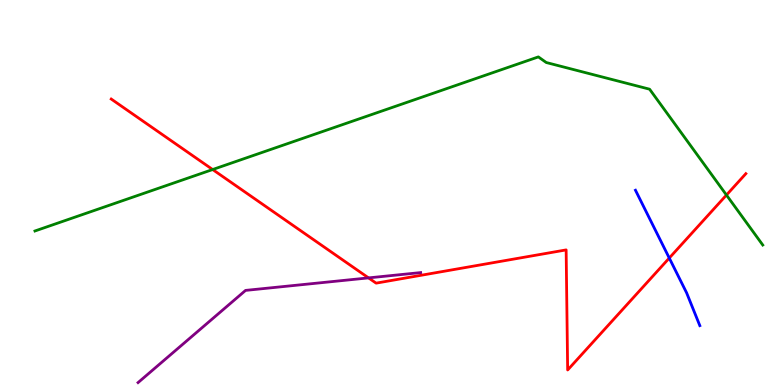[{'lines': ['blue', 'red'], 'intersections': [{'x': 8.64, 'y': 3.3}]}, {'lines': ['green', 'red'], 'intersections': [{'x': 2.74, 'y': 5.6}, {'x': 9.37, 'y': 4.93}]}, {'lines': ['purple', 'red'], 'intersections': [{'x': 4.76, 'y': 2.78}]}, {'lines': ['blue', 'green'], 'intersections': []}, {'lines': ['blue', 'purple'], 'intersections': []}, {'lines': ['green', 'purple'], 'intersections': []}]